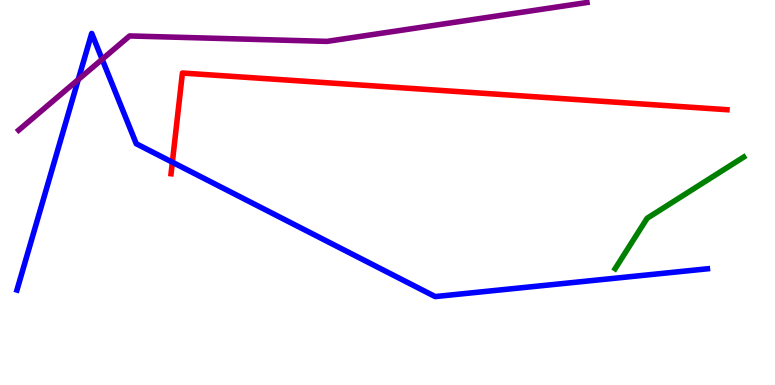[{'lines': ['blue', 'red'], 'intersections': [{'x': 2.22, 'y': 5.79}]}, {'lines': ['green', 'red'], 'intersections': []}, {'lines': ['purple', 'red'], 'intersections': []}, {'lines': ['blue', 'green'], 'intersections': []}, {'lines': ['blue', 'purple'], 'intersections': [{'x': 1.01, 'y': 7.93}, {'x': 1.32, 'y': 8.46}]}, {'lines': ['green', 'purple'], 'intersections': []}]